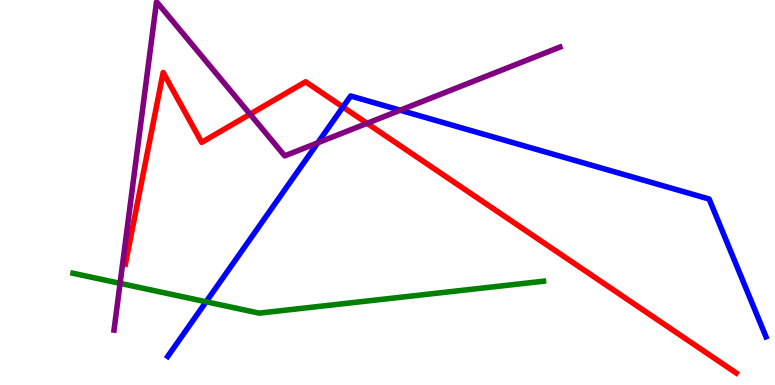[{'lines': ['blue', 'red'], 'intersections': [{'x': 4.43, 'y': 7.22}]}, {'lines': ['green', 'red'], 'intersections': []}, {'lines': ['purple', 'red'], 'intersections': [{'x': 3.23, 'y': 7.03}, {'x': 4.74, 'y': 6.8}]}, {'lines': ['blue', 'green'], 'intersections': [{'x': 2.66, 'y': 2.16}]}, {'lines': ['blue', 'purple'], 'intersections': [{'x': 4.1, 'y': 6.29}, {'x': 5.16, 'y': 7.14}]}, {'lines': ['green', 'purple'], 'intersections': [{'x': 1.55, 'y': 2.64}]}]